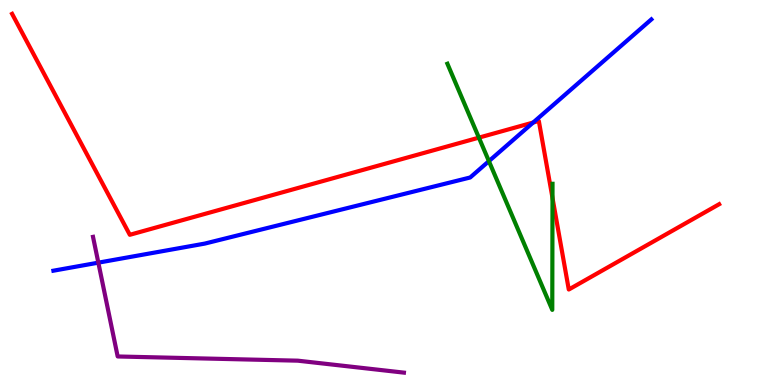[{'lines': ['blue', 'red'], 'intersections': [{'x': 6.88, 'y': 6.82}]}, {'lines': ['green', 'red'], 'intersections': [{'x': 6.18, 'y': 6.42}, {'x': 7.13, 'y': 4.86}]}, {'lines': ['purple', 'red'], 'intersections': []}, {'lines': ['blue', 'green'], 'intersections': [{'x': 6.31, 'y': 5.81}]}, {'lines': ['blue', 'purple'], 'intersections': [{'x': 1.27, 'y': 3.18}]}, {'lines': ['green', 'purple'], 'intersections': []}]